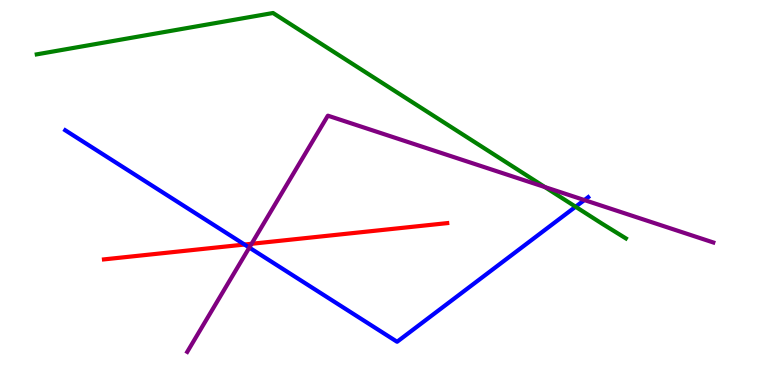[{'lines': ['blue', 'red'], 'intersections': [{'x': 3.16, 'y': 3.65}]}, {'lines': ['green', 'red'], 'intersections': []}, {'lines': ['purple', 'red'], 'intersections': [{'x': 3.25, 'y': 3.67}]}, {'lines': ['blue', 'green'], 'intersections': [{'x': 7.43, 'y': 4.63}]}, {'lines': ['blue', 'purple'], 'intersections': [{'x': 3.22, 'y': 3.57}, {'x': 7.54, 'y': 4.8}]}, {'lines': ['green', 'purple'], 'intersections': [{'x': 7.03, 'y': 5.14}]}]